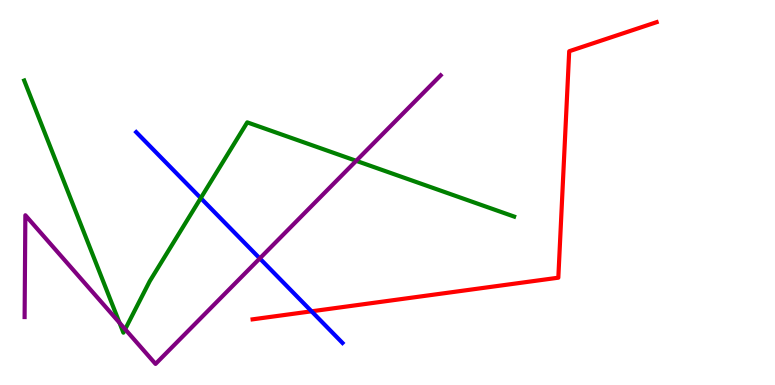[{'lines': ['blue', 'red'], 'intersections': [{'x': 4.02, 'y': 1.91}]}, {'lines': ['green', 'red'], 'intersections': []}, {'lines': ['purple', 'red'], 'intersections': []}, {'lines': ['blue', 'green'], 'intersections': [{'x': 2.59, 'y': 4.85}]}, {'lines': ['blue', 'purple'], 'intersections': [{'x': 3.35, 'y': 3.29}]}, {'lines': ['green', 'purple'], 'intersections': [{'x': 1.54, 'y': 1.62}, {'x': 1.61, 'y': 1.45}, {'x': 4.6, 'y': 5.82}]}]